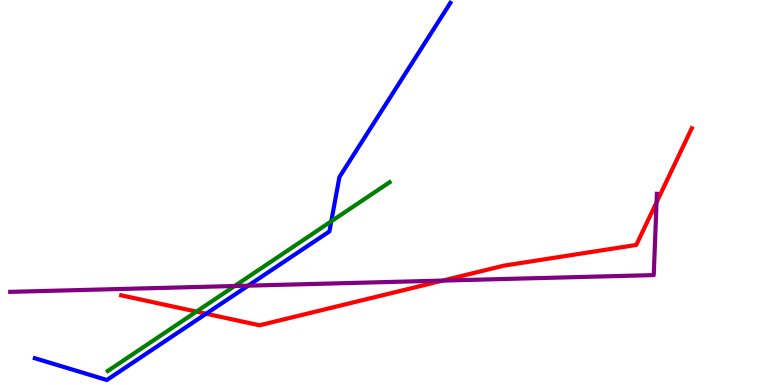[{'lines': ['blue', 'red'], 'intersections': [{'x': 2.66, 'y': 1.85}]}, {'lines': ['green', 'red'], 'intersections': [{'x': 2.53, 'y': 1.91}]}, {'lines': ['purple', 'red'], 'intersections': [{'x': 5.71, 'y': 2.71}, {'x': 8.47, 'y': 4.74}]}, {'lines': ['blue', 'green'], 'intersections': [{'x': 4.27, 'y': 4.25}]}, {'lines': ['blue', 'purple'], 'intersections': [{'x': 3.2, 'y': 2.58}]}, {'lines': ['green', 'purple'], 'intersections': [{'x': 3.03, 'y': 2.57}]}]